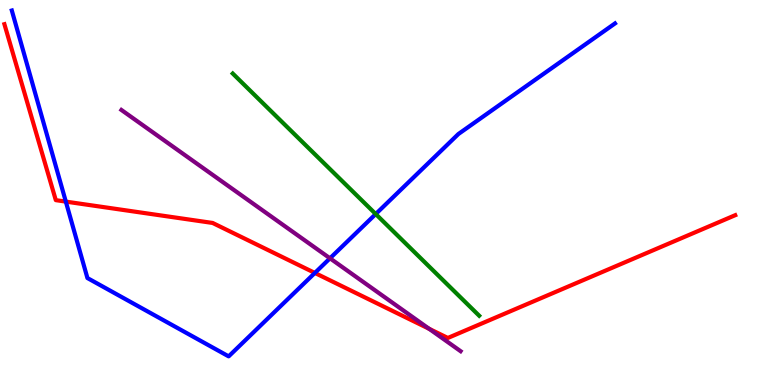[{'lines': ['blue', 'red'], 'intersections': [{'x': 0.849, 'y': 4.76}, {'x': 4.06, 'y': 2.91}]}, {'lines': ['green', 'red'], 'intersections': []}, {'lines': ['purple', 'red'], 'intersections': [{'x': 5.54, 'y': 1.46}]}, {'lines': ['blue', 'green'], 'intersections': [{'x': 4.85, 'y': 4.44}]}, {'lines': ['blue', 'purple'], 'intersections': [{'x': 4.26, 'y': 3.29}]}, {'lines': ['green', 'purple'], 'intersections': []}]